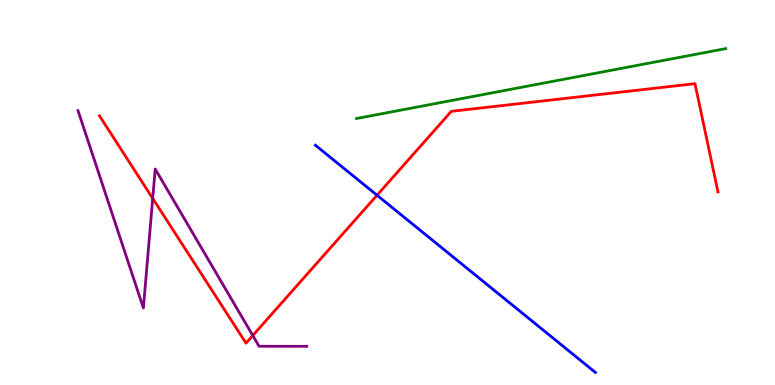[{'lines': ['blue', 'red'], 'intersections': [{'x': 4.86, 'y': 4.93}]}, {'lines': ['green', 'red'], 'intersections': []}, {'lines': ['purple', 'red'], 'intersections': [{'x': 1.97, 'y': 4.85}, {'x': 3.26, 'y': 1.29}]}, {'lines': ['blue', 'green'], 'intersections': []}, {'lines': ['blue', 'purple'], 'intersections': []}, {'lines': ['green', 'purple'], 'intersections': []}]